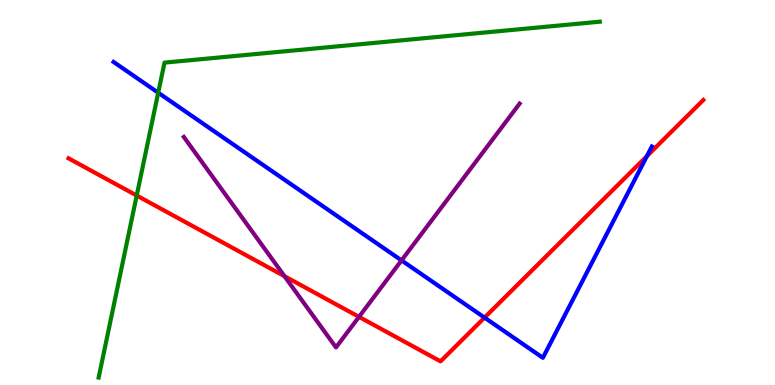[{'lines': ['blue', 'red'], 'intersections': [{'x': 6.25, 'y': 1.75}, {'x': 8.35, 'y': 5.94}]}, {'lines': ['green', 'red'], 'intersections': [{'x': 1.76, 'y': 4.92}]}, {'lines': ['purple', 'red'], 'intersections': [{'x': 3.67, 'y': 2.83}, {'x': 4.63, 'y': 1.77}]}, {'lines': ['blue', 'green'], 'intersections': [{'x': 2.04, 'y': 7.59}]}, {'lines': ['blue', 'purple'], 'intersections': [{'x': 5.18, 'y': 3.24}]}, {'lines': ['green', 'purple'], 'intersections': []}]